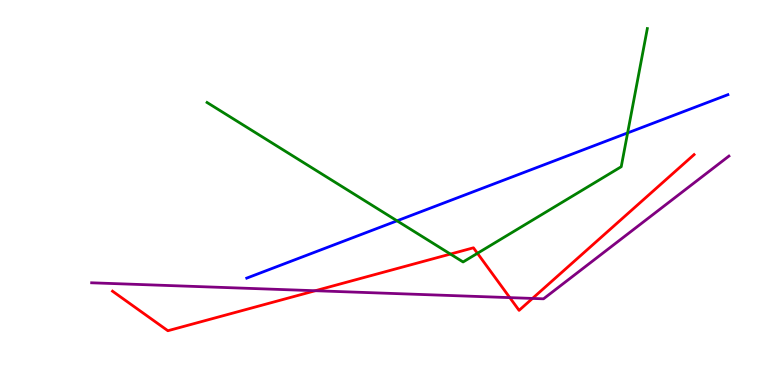[{'lines': ['blue', 'red'], 'intersections': []}, {'lines': ['green', 'red'], 'intersections': [{'x': 5.81, 'y': 3.4}, {'x': 6.16, 'y': 3.42}]}, {'lines': ['purple', 'red'], 'intersections': [{'x': 4.07, 'y': 2.45}, {'x': 6.58, 'y': 2.27}, {'x': 6.87, 'y': 2.25}]}, {'lines': ['blue', 'green'], 'intersections': [{'x': 5.12, 'y': 4.26}, {'x': 8.1, 'y': 6.55}]}, {'lines': ['blue', 'purple'], 'intersections': []}, {'lines': ['green', 'purple'], 'intersections': []}]